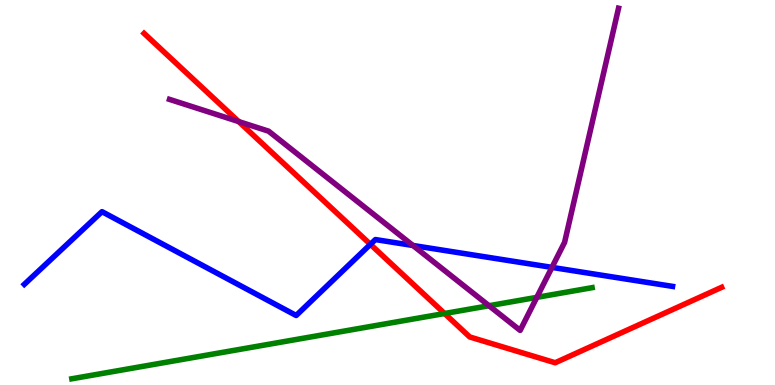[{'lines': ['blue', 'red'], 'intersections': [{'x': 4.78, 'y': 3.65}]}, {'lines': ['green', 'red'], 'intersections': [{'x': 5.74, 'y': 1.86}]}, {'lines': ['purple', 'red'], 'intersections': [{'x': 3.08, 'y': 6.84}]}, {'lines': ['blue', 'green'], 'intersections': []}, {'lines': ['blue', 'purple'], 'intersections': [{'x': 5.33, 'y': 3.62}, {'x': 7.12, 'y': 3.05}]}, {'lines': ['green', 'purple'], 'intersections': [{'x': 6.31, 'y': 2.06}, {'x': 6.93, 'y': 2.28}]}]